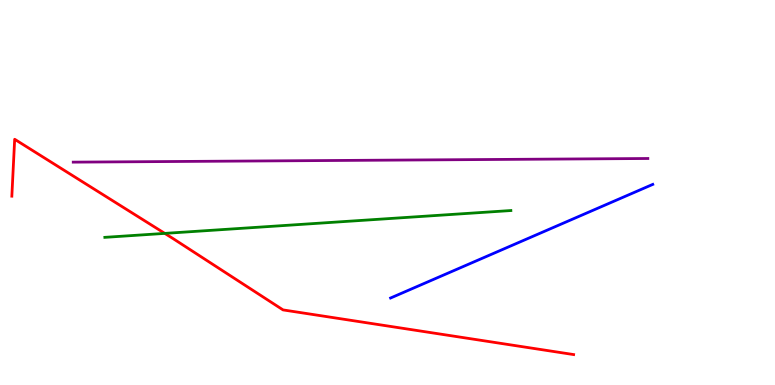[{'lines': ['blue', 'red'], 'intersections': []}, {'lines': ['green', 'red'], 'intersections': [{'x': 2.13, 'y': 3.94}]}, {'lines': ['purple', 'red'], 'intersections': []}, {'lines': ['blue', 'green'], 'intersections': []}, {'lines': ['blue', 'purple'], 'intersections': []}, {'lines': ['green', 'purple'], 'intersections': []}]